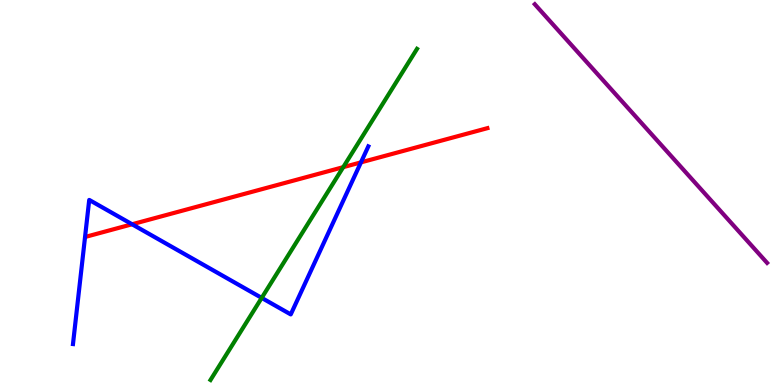[{'lines': ['blue', 'red'], 'intersections': [{'x': 1.7, 'y': 4.17}, {'x': 4.66, 'y': 5.78}]}, {'lines': ['green', 'red'], 'intersections': [{'x': 4.43, 'y': 5.66}]}, {'lines': ['purple', 'red'], 'intersections': []}, {'lines': ['blue', 'green'], 'intersections': [{'x': 3.38, 'y': 2.26}]}, {'lines': ['blue', 'purple'], 'intersections': []}, {'lines': ['green', 'purple'], 'intersections': []}]